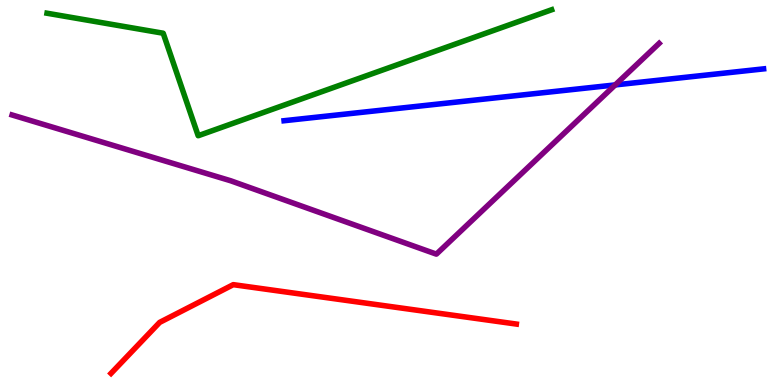[{'lines': ['blue', 'red'], 'intersections': []}, {'lines': ['green', 'red'], 'intersections': []}, {'lines': ['purple', 'red'], 'intersections': []}, {'lines': ['blue', 'green'], 'intersections': []}, {'lines': ['blue', 'purple'], 'intersections': [{'x': 7.94, 'y': 7.79}]}, {'lines': ['green', 'purple'], 'intersections': []}]